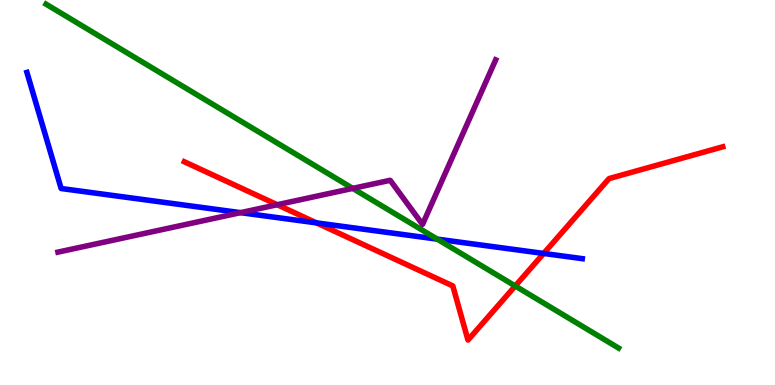[{'lines': ['blue', 'red'], 'intersections': [{'x': 4.08, 'y': 4.21}, {'x': 7.01, 'y': 3.42}]}, {'lines': ['green', 'red'], 'intersections': [{'x': 6.65, 'y': 2.57}]}, {'lines': ['purple', 'red'], 'intersections': [{'x': 3.58, 'y': 4.68}]}, {'lines': ['blue', 'green'], 'intersections': [{'x': 5.64, 'y': 3.79}]}, {'lines': ['blue', 'purple'], 'intersections': [{'x': 3.1, 'y': 4.48}]}, {'lines': ['green', 'purple'], 'intersections': [{'x': 4.55, 'y': 5.11}]}]